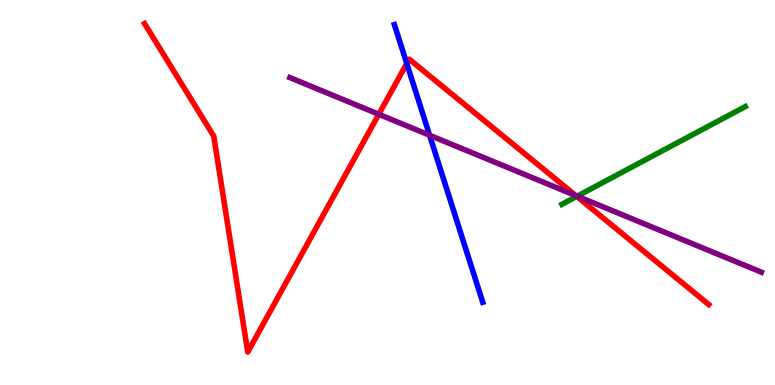[{'lines': ['blue', 'red'], 'intersections': [{'x': 5.25, 'y': 8.35}]}, {'lines': ['green', 'red'], 'intersections': [{'x': 7.44, 'y': 4.9}]}, {'lines': ['purple', 'red'], 'intersections': [{'x': 4.89, 'y': 7.03}, {'x': 7.43, 'y': 4.92}]}, {'lines': ['blue', 'green'], 'intersections': []}, {'lines': ['blue', 'purple'], 'intersections': [{'x': 5.54, 'y': 6.49}]}, {'lines': ['green', 'purple'], 'intersections': [{'x': 7.45, 'y': 4.9}]}]